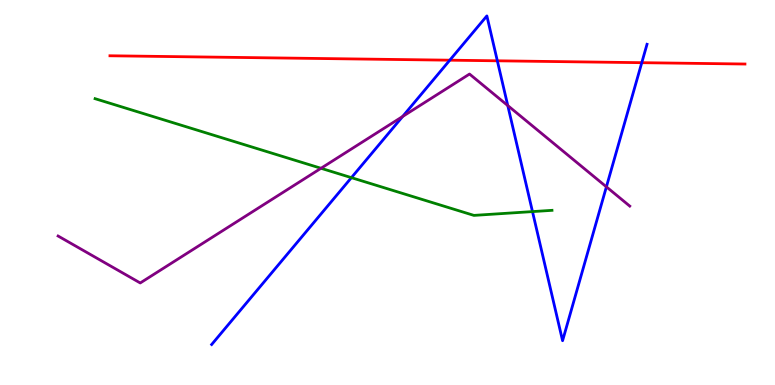[{'lines': ['blue', 'red'], 'intersections': [{'x': 5.8, 'y': 8.44}, {'x': 6.42, 'y': 8.42}, {'x': 8.28, 'y': 8.37}]}, {'lines': ['green', 'red'], 'intersections': []}, {'lines': ['purple', 'red'], 'intersections': []}, {'lines': ['blue', 'green'], 'intersections': [{'x': 4.53, 'y': 5.39}, {'x': 6.87, 'y': 4.5}]}, {'lines': ['blue', 'purple'], 'intersections': [{'x': 5.2, 'y': 6.97}, {'x': 6.55, 'y': 7.26}, {'x': 7.82, 'y': 5.15}]}, {'lines': ['green', 'purple'], 'intersections': [{'x': 4.14, 'y': 5.63}]}]